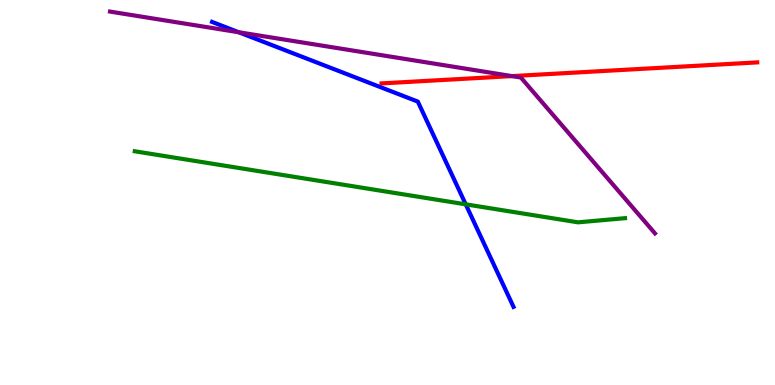[{'lines': ['blue', 'red'], 'intersections': []}, {'lines': ['green', 'red'], 'intersections': []}, {'lines': ['purple', 'red'], 'intersections': [{'x': 6.61, 'y': 8.02}]}, {'lines': ['blue', 'green'], 'intersections': [{'x': 6.01, 'y': 4.69}]}, {'lines': ['blue', 'purple'], 'intersections': [{'x': 3.08, 'y': 9.16}]}, {'lines': ['green', 'purple'], 'intersections': []}]